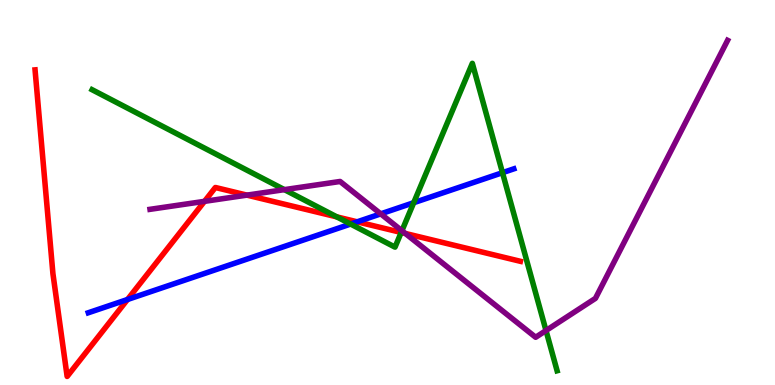[{'lines': ['blue', 'red'], 'intersections': [{'x': 1.65, 'y': 2.22}, {'x': 4.61, 'y': 4.24}]}, {'lines': ['green', 'red'], 'intersections': [{'x': 4.35, 'y': 4.37}, {'x': 5.18, 'y': 3.96}]}, {'lines': ['purple', 'red'], 'intersections': [{'x': 2.64, 'y': 4.77}, {'x': 3.19, 'y': 4.93}, {'x': 5.23, 'y': 3.94}]}, {'lines': ['blue', 'green'], 'intersections': [{'x': 4.52, 'y': 4.18}, {'x': 5.34, 'y': 4.73}, {'x': 6.48, 'y': 5.51}]}, {'lines': ['blue', 'purple'], 'intersections': [{'x': 4.91, 'y': 4.45}]}, {'lines': ['green', 'purple'], 'intersections': [{'x': 3.67, 'y': 5.07}, {'x': 5.19, 'y': 4.01}, {'x': 7.05, 'y': 1.41}]}]